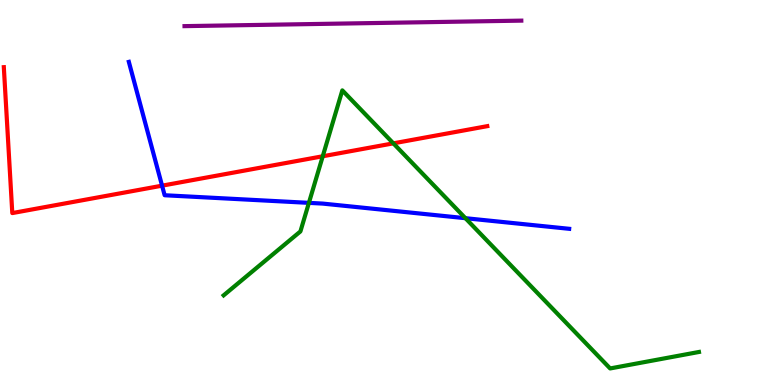[{'lines': ['blue', 'red'], 'intersections': [{'x': 2.09, 'y': 5.18}]}, {'lines': ['green', 'red'], 'intersections': [{'x': 4.16, 'y': 5.94}, {'x': 5.08, 'y': 6.28}]}, {'lines': ['purple', 'red'], 'intersections': []}, {'lines': ['blue', 'green'], 'intersections': [{'x': 3.99, 'y': 4.73}, {'x': 6.01, 'y': 4.33}]}, {'lines': ['blue', 'purple'], 'intersections': []}, {'lines': ['green', 'purple'], 'intersections': []}]